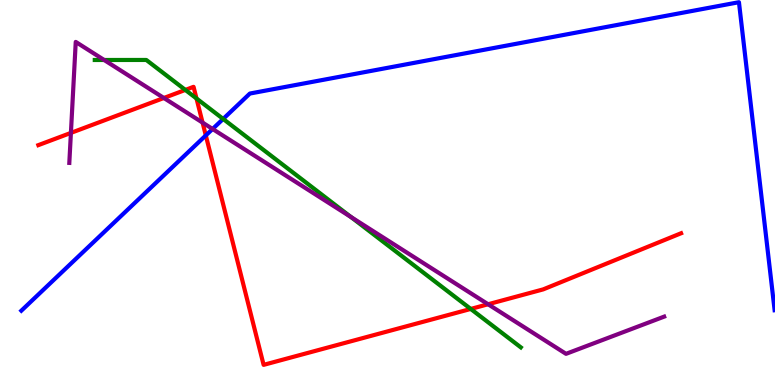[{'lines': ['blue', 'red'], 'intersections': [{'x': 2.66, 'y': 6.48}]}, {'lines': ['green', 'red'], 'intersections': [{'x': 2.39, 'y': 7.66}, {'x': 2.54, 'y': 7.44}, {'x': 6.07, 'y': 1.98}]}, {'lines': ['purple', 'red'], 'intersections': [{'x': 0.915, 'y': 6.55}, {'x': 2.11, 'y': 7.45}, {'x': 2.61, 'y': 6.82}, {'x': 6.3, 'y': 2.1}]}, {'lines': ['blue', 'green'], 'intersections': [{'x': 2.88, 'y': 6.91}]}, {'lines': ['blue', 'purple'], 'intersections': [{'x': 2.74, 'y': 6.65}]}, {'lines': ['green', 'purple'], 'intersections': [{'x': 1.34, 'y': 8.44}, {'x': 4.53, 'y': 4.36}]}]